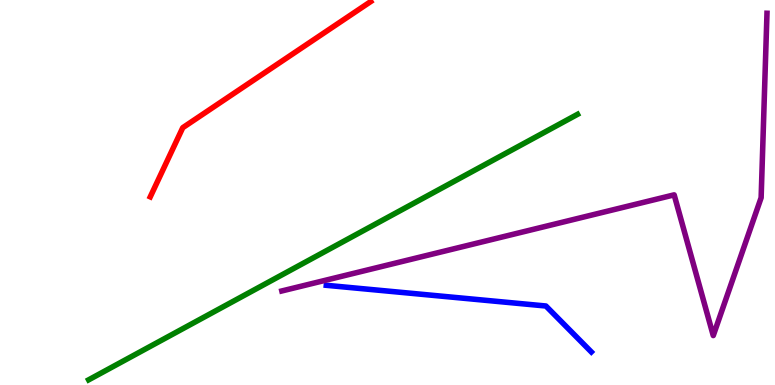[{'lines': ['blue', 'red'], 'intersections': []}, {'lines': ['green', 'red'], 'intersections': []}, {'lines': ['purple', 'red'], 'intersections': []}, {'lines': ['blue', 'green'], 'intersections': []}, {'lines': ['blue', 'purple'], 'intersections': []}, {'lines': ['green', 'purple'], 'intersections': []}]